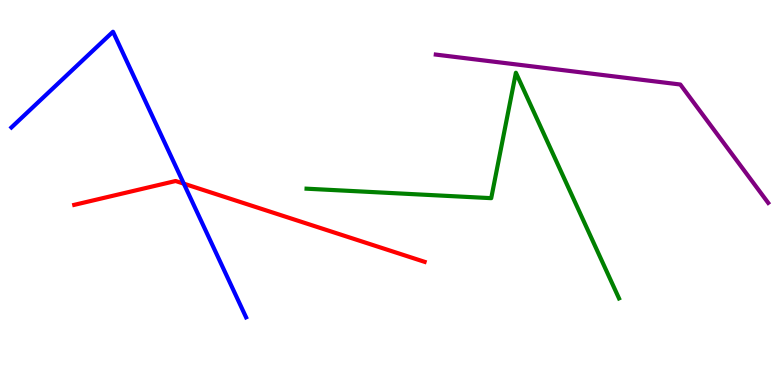[{'lines': ['blue', 'red'], 'intersections': [{'x': 2.37, 'y': 5.23}]}, {'lines': ['green', 'red'], 'intersections': []}, {'lines': ['purple', 'red'], 'intersections': []}, {'lines': ['blue', 'green'], 'intersections': []}, {'lines': ['blue', 'purple'], 'intersections': []}, {'lines': ['green', 'purple'], 'intersections': []}]